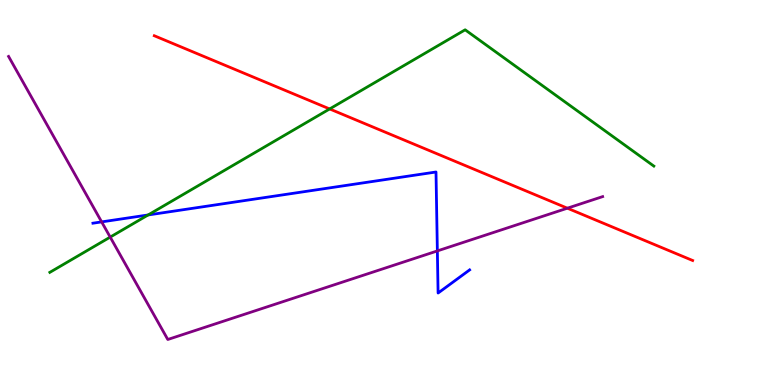[{'lines': ['blue', 'red'], 'intersections': []}, {'lines': ['green', 'red'], 'intersections': [{'x': 4.25, 'y': 7.17}]}, {'lines': ['purple', 'red'], 'intersections': [{'x': 7.32, 'y': 4.59}]}, {'lines': ['blue', 'green'], 'intersections': [{'x': 1.91, 'y': 4.42}]}, {'lines': ['blue', 'purple'], 'intersections': [{'x': 1.31, 'y': 4.24}, {'x': 5.64, 'y': 3.48}]}, {'lines': ['green', 'purple'], 'intersections': [{'x': 1.42, 'y': 3.84}]}]